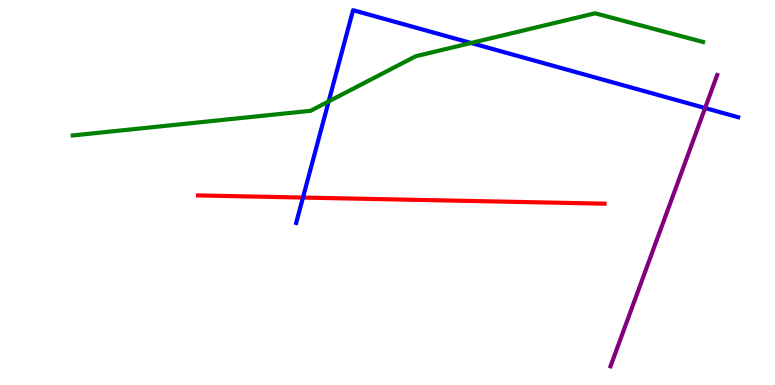[{'lines': ['blue', 'red'], 'intersections': [{'x': 3.91, 'y': 4.87}]}, {'lines': ['green', 'red'], 'intersections': []}, {'lines': ['purple', 'red'], 'intersections': []}, {'lines': ['blue', 'green'], 'intersections': [{'x': 4.24, 'y': 7.37}, {'x': 6.08, 'y': 8.88}]}, {'lines': ['blue', 'purple'], 'intersections': [{'x': 9.1, 'y': 7.19}]}, {'lines': ['green', 'purple'], 'intersections': []}]